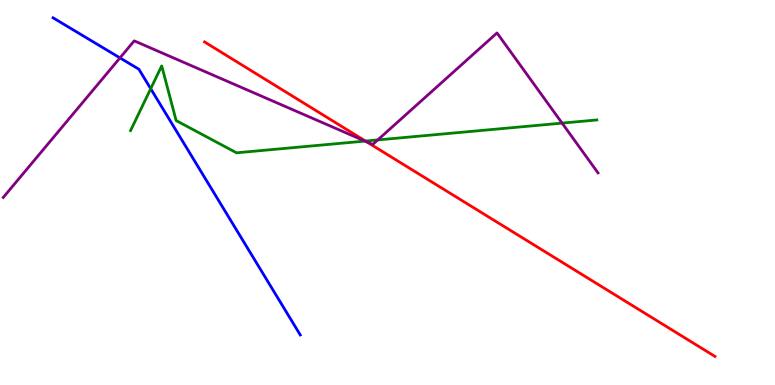[{'lines': ['blue', 'red'], 'intersections': []}, {'lines': ['green', 'red'], 'intersections': [{'x': 4.72, 'y': 6.34}]}, {'lines': ['purple', 'red'], 'intersections': [{'x': 4.73, 'y': 6.32}]}, {'lines': ['blue', 'green'], 'intersections': [{'x': 1.94, 'y': 7.7}]}, {'lines': ['blue', 'purple'], 'intersections': [{'x': 1.55, 'y': 8.5}]}, {'lines': ['green', 'purple'], 'intersections': [{'x': 4.71, 'y': 6.34}, {'x': 4.87, 'y': 6.37}, {'x': 7.25, 'y': 6.8}]}]